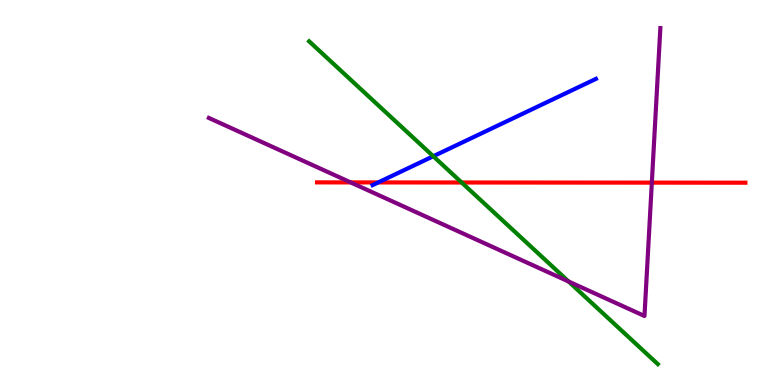[{'lines': ['blue', 'red'], 'intersections': [{'x': 4.88, 'y': 5.26}]}, {'lines': ['green', 'red'], 'intersections': [{'x': 5.96, 'y': 5.26}]}, {'lines': ['purple', 'red'], 'intersections': [{'x': 4.52, 'y': 5.26}, {'x': 8.41, 'y': 5.26}]}, {'lines': ['blue', 'green'], 'intersections': [{'x': 5.59, 'y': 5.94}]}, {'lines': ['blue', 'purple'], 'intersections': []}, {'lines': ['green', 'purple'], 'intersections': [{'x': 7.34, 'y': 2.69}]}]